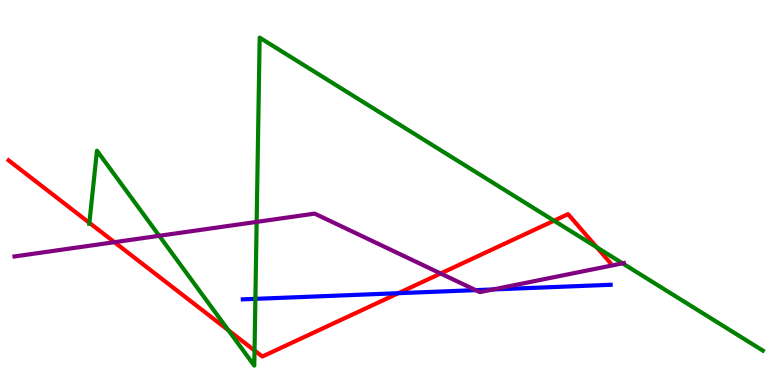[{'lines': ['blue', 'red'], 'intersections': [{'x': 5.14, 'y': 2.38}]}, {'lines': ['green', 'red'], 'intersections': [{'x': 1.15, 'y': 4.21}, {'x': 2.95, 'y': 1.42}, {'x': 3.28, 'y': 0.896}, {'x': 7.15, 'y': 4.27}, {'x': 7.7, 'y': 3.58}]}, {'lines': ['purple', 'red'], 'intersections': [{'x': 1.48, 'y': 3.71}, {'x': 5.69, 'y': 2.9}]}, {'lines': ['blue', 'green'], 'intersections': [{'x': 3.3, 'y': 2.24}]}, {'lines': ['blue', 'purple'], 'intersections': [{'x': 6.14, 'y': 2.46}, {'x': 6.36, 'y': 2.48}]}, {'lines': ['green', 'purple'], 'intersections': [{'x': 2.05, 'y': 3.88}, {'x': 3.31, 'y': 4.24}, {'x': 8.03, 'y': 3.16}]}]